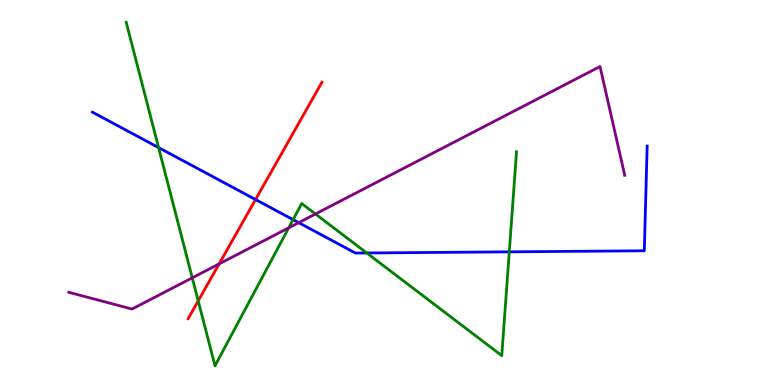[{'lines': ['blue', 'red'], 'intersections': [{'x': 3.3, 'y': 4.82}]}, {'lines': ['green', 'red'], 'intersections': [{'x': 2.56, 'y': 2.19}]}, {'lines': ['purple', 'red'], 'intersections': [{'x': 2.83, 'y': 3.15}]}, {'lines': ['blue', 'green'], 'intersections': [{'x': 2.05, 'y': 6.17}, {'x': 3.78, 'y': 4.29}, {'x': 4.73, 'y': 3.43}, {'x': 6.57, 'y': 3.46}]}, {'lines': ['blue', 'purple'], 'intersections': [{'x': 3.85, 'y': 4.22}]}, {'lines': ['green', 'purple'], 'intersections': [{'x': 2.48, 'y': 2.78}, {'x': 3.73, 'y': 4.08}, {'x': 4.07, 'y': 4.44}]}]